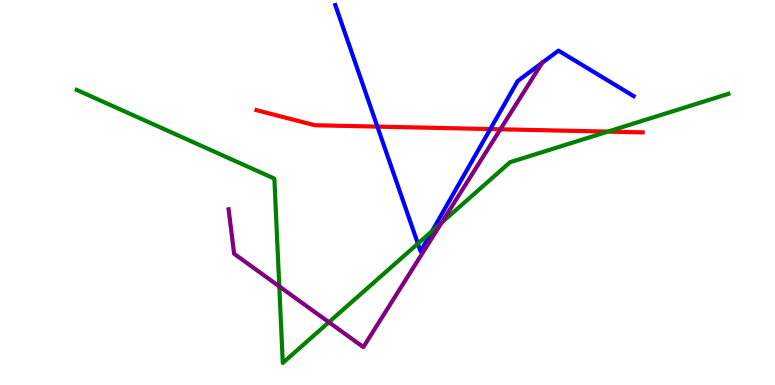[{'lines': ['blue', 'red'], 'intersections': [{'x': 4.87, 'y': 6.71}, {'x': 6.33, 'y': 6.65}]}, {'lines': ['green', 'red'], 'intersections': [{'x': 7.84, 'y': 6.58}]}, {'lines': ['purple', 'red'], 'intersections': [{'x': 6.46, 'y': 6.64}]}, {'lines': ['blue', 'green'], 'intersections': [{'x': 5.39, 'y': 3.67}, {'x': 5.58, 'y': 4.0}]}, {'lines': ['blue', 'purple'], 'intersections': [{'x': 7.0, 'y': 8.37}]}, {'lines': ['green', 'purple'], 'intersections': [{'x': 3.6, 'y': 2.56}, {'x': 4.24, 'y': 1.63}, {'x': 5.7, 'y': 4.22}]}]